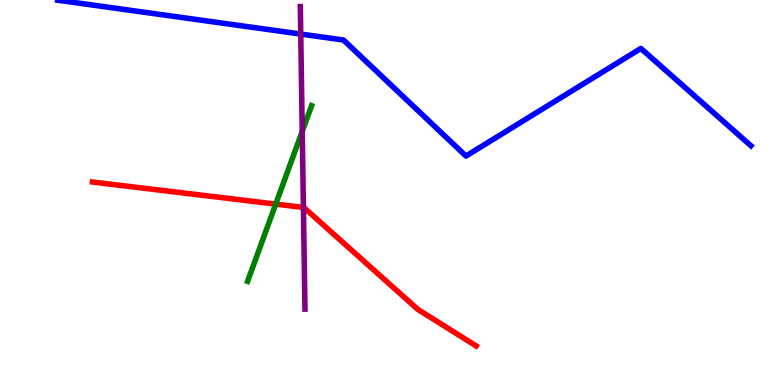[{'lines': ['blue', 'red'], 'intersections': []}, {'lines': ['green', 'red'], 'intersections': [{'x': 3.56, 'y': 4.7}]}, {'lines': ['purple', 'red'], 'intersections': [{'x': 3.91, 'y': 4.61}]}, {'lines': ['blue', 'green'], 'intersections': []}, {'lines': ['blue', 'purple'], 'intersections': [{'x': 3.88, 'y': 9.12}]}, {'lines': ['green', 'purple'], 'intersections': [{'x': 3.9, 'y': 6.59}]}]